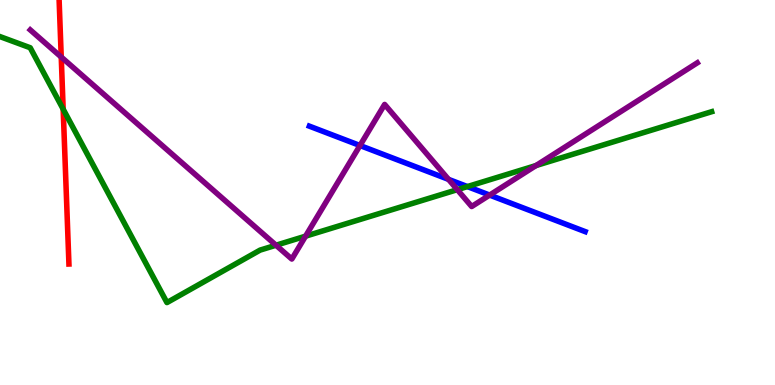[{'lines': ['blue', 'red'], 'intersections': []}, {'lines': ['green', 'red'], 'intersections': [{'x': 0.815, 'y': 7.16}]}, {'lines': ['purple', 'red'], 'intersections': [{'x': 0.79, 'y': 8.52}]}, {'lines': ['blue', 'green'], 'intersections': [{'x': 6.03, 'y': 5.15}]}, {'lines': ['blue', 'purple'], 'intersections': [{'x': 4.64, 'y': 6.22}, {'x': 5.79, 'y': 5.34}, {'x': 6.32, 'y': 4.93}]}, {'lines': ['green', 'purple'], 'intersections': [{'x': 3.56, 'y': 3.63}, {'x': 3.94, 'y': 3.87}, {'x': 5.9, 'y': 5.07}, {'x': 6.92, 'y': 5.7}]}]